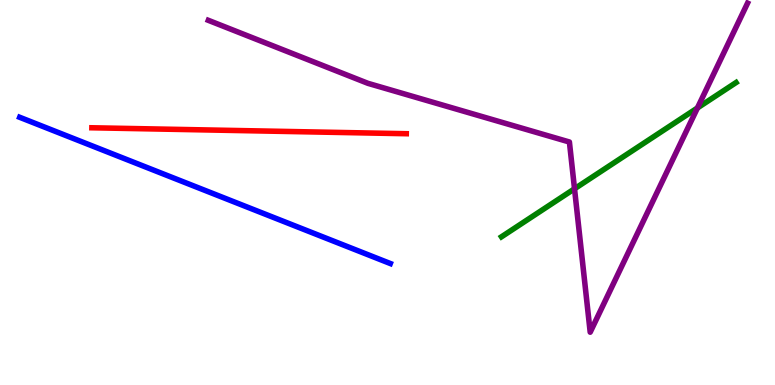[{'lines': ['blue', 'red'], 'intersections': []}, {'lines': ['green', 'red'], 'intersections': []}, {'lines': ['purple', 'red'], 'intersections': []}, {'lines': ['blue', 'green'], 'intersections': []}, {'lines': ['blue', 'purple'], 'intersections': []}, {'lines': ['green', 'purple'], 'intersections': [{'x': 7.41, 'y': 5.1}, {'x': 9.0, 'y': 7.2}]}]